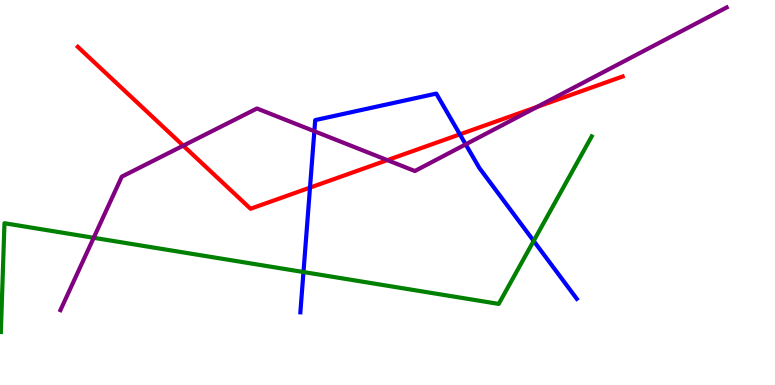[{'lines': ['blue', 'red'], 'intersections': [{'x': 4.0, 'y': 5.13}, {'x': 5.93, 'y': 6.51}]}, {'lines': ['green', 'red'], 'intersections': []}, {'lines': ['purple', 'red'], 'intersections': [{'x': 2.36, 'y': 6.22}, {'x': 5.0, 'y': 5.84}, {'x': 6.93, 'y': 7.22}]}, {'lines': ['blue', 'green'], 'intersections': [{'x': 3.92, 'y': 2.93}, {'x': 6.89, 'y': 3.74}]}, {'lines': ['blue', 'purple'], 'intersections': [{'x': 4.06, 'y': 6.59}, {'x': 6.01, 'y': 6.25}]}, {'lines': ['green', 'purple'], 'intersections': [{'x': 1.21, 'y': 3.82}]}]